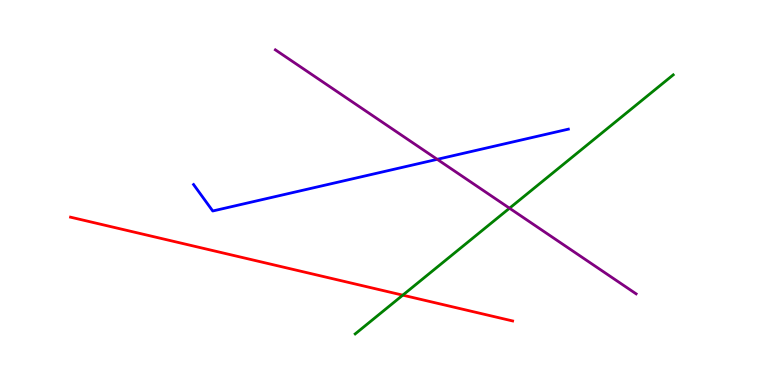[{'lines': ['blue', 'red'], 'intersections': []}, {'lines': ['green', 'red'], 'intersections': [{'x': 5.2, 'y': 2.33}]}, {'lines': ['purple', 'red'], 'intersections': []}, {'lines': ['blue', 'green'], 'intersections': []}, {'lines': ['blue', 'purple'], 'intersections': [{'x': 5.64, 'y': 5.86}]}, {'lines': ['green', 'purple'], 'intersections': [{'x': 6.57, 'y': 4.59}]}]